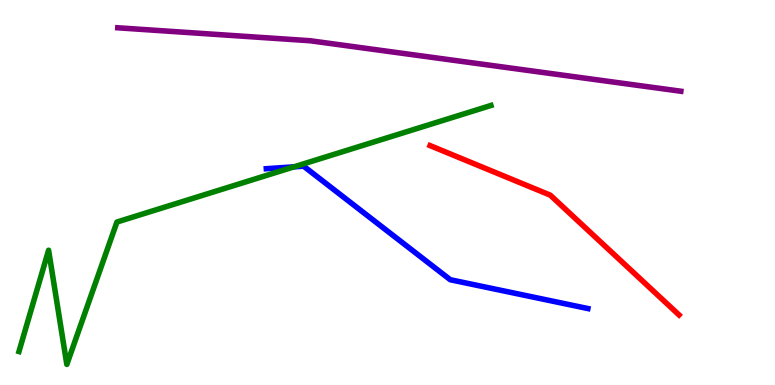[{'lines': ['blue', 'red'], 'intersections': []}, {'lines': ['green', 'red'], 'intersections': []}, {'lines': ['purple', 'red'], 'intersections': []}, {'lines': ['blue', 'green'], 'intersections': [{'x': 3.79, 'y': 5.67}]}, {'lines': ['blue', 'purple'], 'intersections': []}, {'lines': ['green', 'purple'], 'intersections': []}]